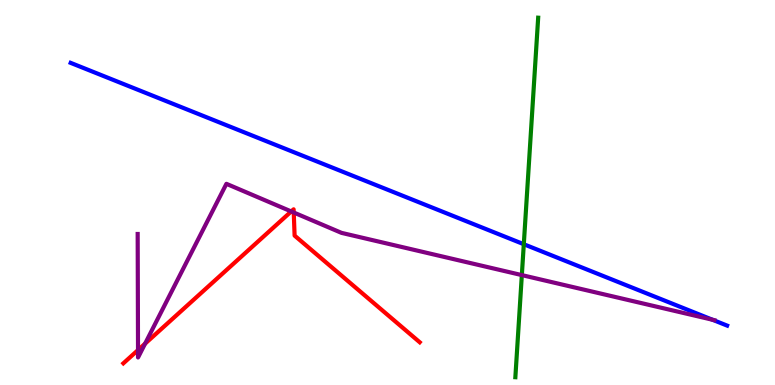[{'lines': ['blue', 'red'], 'intersections': []}, {'lines': ['green', 'red'], 'intersections': []}, {'lines': ['purple', 'red'], 'intersections': [{'x': 1.78, 'y': 0.908}, {'x': 1.87, 'y': 1.07}, {'x': 3.76, 'y': 4.51}, {'x': 3.79, 'y': 4.48}]}, {'lines': ['blue', 'green'], 'intersections': [{'x': 6.76, 'y': 3.66}]}, {'lines': ['blue', 'purple'], 'intersections': [{'x': 9.19, 'y': 1.69}]}, {'lines': ['green', 'purple'], 'intersections': [{'x': 6.73, 'y': 2.85}]}]